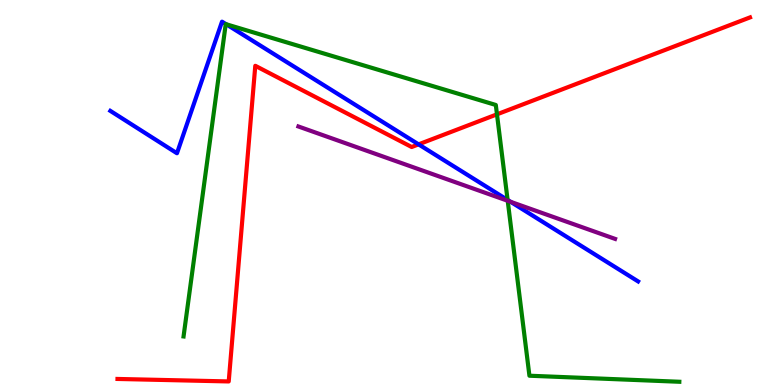[{'lines': ['blue', 'red'], 'intersections': [{'x': 5.4, 'y': 6.25}]}, {'lines': ['green', 'red'], 'intersections': [{'x': 6.41, 'y': 7.03}]}, {'lines': ['purple', 'red'], 'intersections': []}, {'lines': ['blue', 'green'], 'intersections': [{'x': 2.92, 'y': 9.37}, {'x': 6.55, 'y': 4.81}]}, {'lines': ['blue', 'purple'], 'intersections': [{'x': 6.59, 'y': 4.76}]}, {'lines': ['green', 'purple'], 'intersections': [{'x': 6.55, 'y': 4.78}]}]